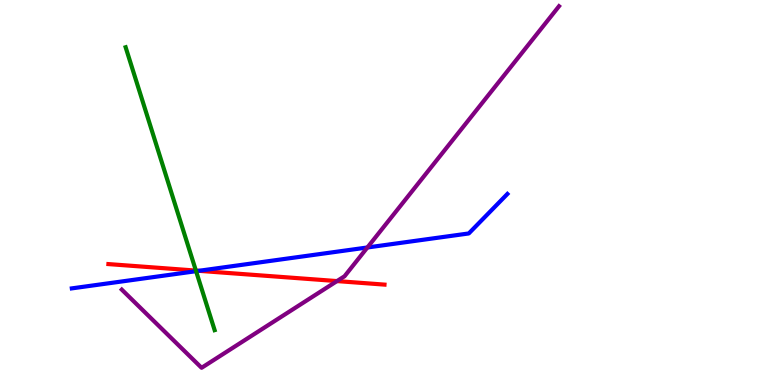[{'lines': ['blue', 'red'], 'intersections': [{'x': 2.57, 'y': 2.97}]}, {'lines': ['green', 'red'], 'intersections': [{'x': 2.53, 'y': 2.97}]}, {'lines': ['purple', 'red'], 'intersections': [{'x': 4.35, 'y': 2.7}]}, {'lines': ['blue', 'green'], 'intersections': [{'x': 2.53, 'y': 2.96}]}, {'lines': ['blue', 'purple'], 'intersections': [{'x': 4.74, 'y': 3.57}]}, {'lines': ['green', 'purple'], 'intersections': []}]